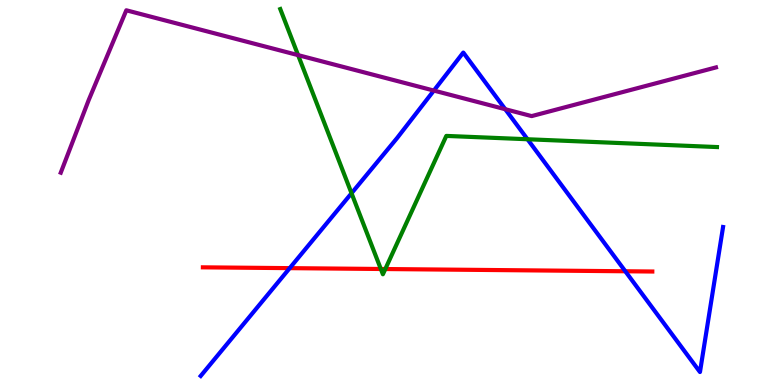[{'lines': ['blue', 'red'], 'intersections': [{'x': 3.74, 'y': 3.04}, {'x': 8.07, 'y': 2.95}]}, {'lines': ['green', 'red'], 'intersections': [{'x': 4.91, 'y': 3.01}, {'x': 4.97, 'y': 3.01}]}, {'lines': ['purple', 'red'], 'intersections': []}, {'lines': ['blue', 'green'], 'intersections': [{'x': 4.54, 'y': 4.98}, {'x': 6.81, 'y': 6.38}]}, {'lines': ['blue', 'purple'], 'intersections': [{'x': 5.6, 'y': 7.65}, {'x': 6.52, 'y': 7.16}]}, {'lines': ['green', 'purple'], 'intersections': [{'x': 3.85, 'y': 8.57}]}]